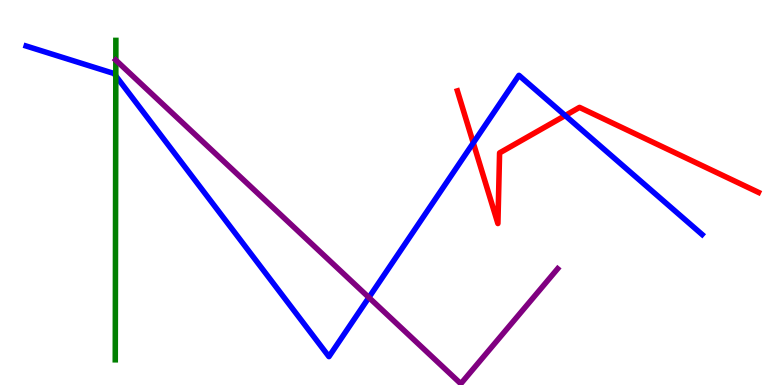[{'lines': ['blue', 'red'], 'intersections': [{'x': 6.11, 'y': 6.29}, {'x': 7.29, 'y': 7.0}]}, {'lines': ['green', 'red'], 'intersections': []}, {'lines': ['purple', 'red'], 'intersections': []}, {'lines': ['blue', 'green'], 'intersections': [{'x': 1.49, 'y': 8.03}]}, {'lines': ['blue', 'purple'], 'intersections': [{'x': 4.76, 'y': 2.27}]}, {'lines': ['green', 'purple'], 'intersections': [{'x': 1.49, 'y': 8.44}]}]